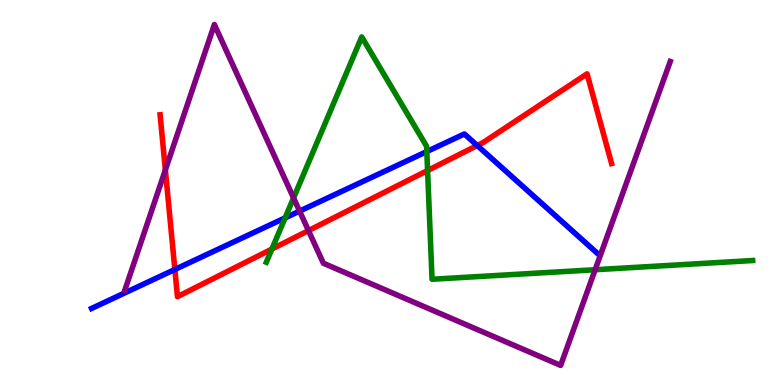[{'lines': ['blue', 'red'], 'intersections': [{'x': 2.26, 'y': 3.0}, {'x': 6.16, 'y': 6.22}]}, {'lines': ['green', 'red'], 'intersections': [{'x': 3.51, 'y': 3.53}, {'x': 5.52, 'y': 5.57}]}, {'lines': ['purple', 'red'], 'intersections': [{'x': 2.13, 'y': 5.59}, {'x': 3.98, 'y': 4.01}]}, {'lines': ['blue', 'green'], 'intersections': [{'x': 3.68, 'y': 4.34}, {'x': 5.51, 'y': 6.06}]}, {'lines': ['blue', 'purple'], 'intersections': [{'x': 3.87, 'y': 4.52}]}, {'lines': ['green', 'purple'], 'intersections': [{'x': 3.79, 'y': 4.86}, {'x': 7.68, 'y': 2.99}]}]